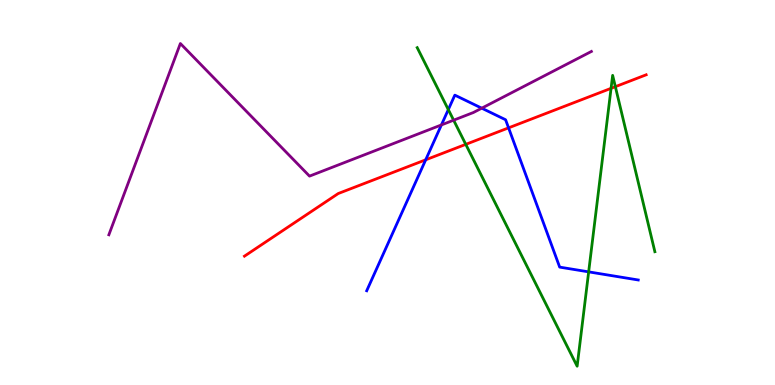[{'lines': ['blue', 'red'], 'intersections': [{'x': 5.49, 'y': 5.85}, {'x': 6.56, 'y': 6.68}]}, {'lines': ['green', 'red'], 'intersections': [{'x': 6.01, 'y': 6.25}, {'x': 7.88, 'y': 7.71}, {'x': 7.94, 'y': 7.75}]}, {'lines': ['purple', 'red'], 'intersections': []}, {'lines': ['blue', 'green'], 'intersections': [{'x': 5.78, 'y': 7.15}, {'x': 7.6, 'y': 2.94}]}, {'lines': ['blue', 'purple'], 'intersections': [{'x': 5.7, 'y': 6.76}, {'x': 6.22, 'y': 7.19}]}, {'lines': ['green', 'purple'], 'intersections': [{'x': 5.85, 'y': 6.88}]}]